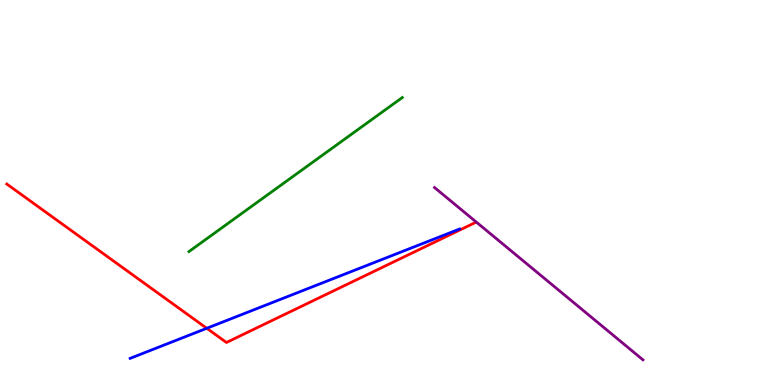[{'lines': ['blue', 'red'], 'intersections': [{'x': 2.67, 'y': 1.47}]}, {'lines': ['green', 'red'], 'intersections': []}, {'lines': ['purple', 'red'], 'intersections': []}, {'lines': ['blue', 'green'], 'intersections': []}, {'lines': ['blue', 'purple'], 'intersections': []}, {'lines': ['green', 'purple'], 'intersections': []}]